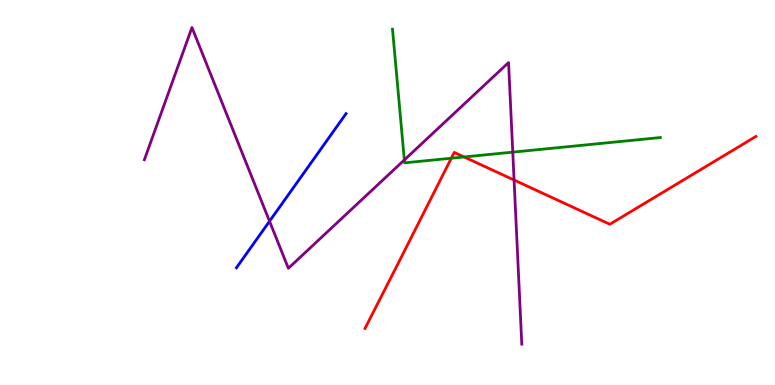[{'lines': ['blue', 'red'], 'intersections': []}, {'lines': ['green', 'red'], 'intersections': [{'x': 5.82, 'y': 5.89}, {'x': 5.99, 'y': 5.92}]}, {'lines': ['purple', 'red'], 'intersections': [{'x': 6.63, 'y': 5.32}]}, {'lines': ['blue', 'green'], 'intersections': []}, {'lines': ['blue', 'purple'], 'intersections': [{'x': 3.48, 'y': 4.25}]}, {'lines': ['green', 'purple'], 'intersections': [{'x': 5.22, 'y': 5.85}, {'x': 6.62, 'y': 6.05}]}]